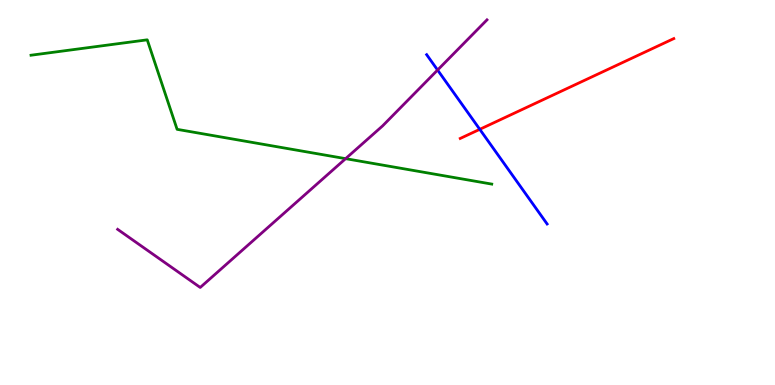[{'lines': ['blue', 'red'], 'intersections': [{'x': 6.19, 'y': 6.64}]}, {'lines': ['green', 'red'], 'intersections': []}, {'lines': ['purple', 'red'], 'intersections': []}, {'lines': ['blue', 'green'], 'intersections': []}, {'lines': ['blue', 'purple'], 'intersections': [{'x': 5.65, 'y': 8.18}]}, {'lines': ['green', 'purple'], 'intersections': [{'x': 4.46, 'y': 5.88}]}]